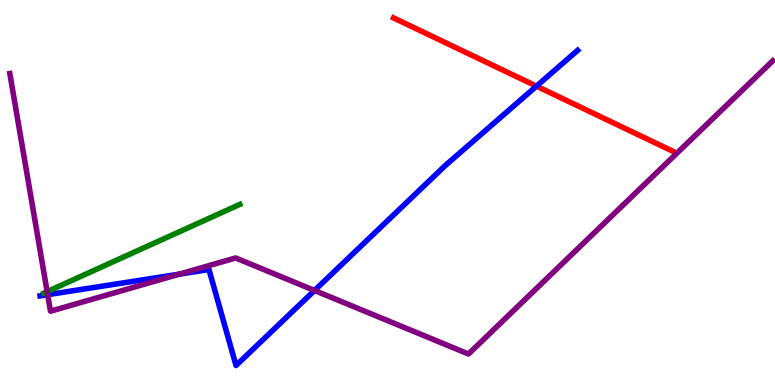[{'lines': ['blue', 'red'], 'intersections': [{'x': 6.92, 'y': 7.76}]}, {'lines': ['green', 'red'], 'intersections': []}, {'lines': ['purple', 'red'], 'intersections': []}, {'lines': ['blue', 'green'], 'intersections': []}, {'lines': ['blue', 'purple'], 'intersections': [{'x': 0.615, 'y': 2.35}, {'x': 2.31, 'y': 2.88}, {'x': 4.06, 'y': 2.46}]}, {'lines': ['green', 'purple'], 'intersections': [{'x': 0.608, 'y': 2.43}]}]